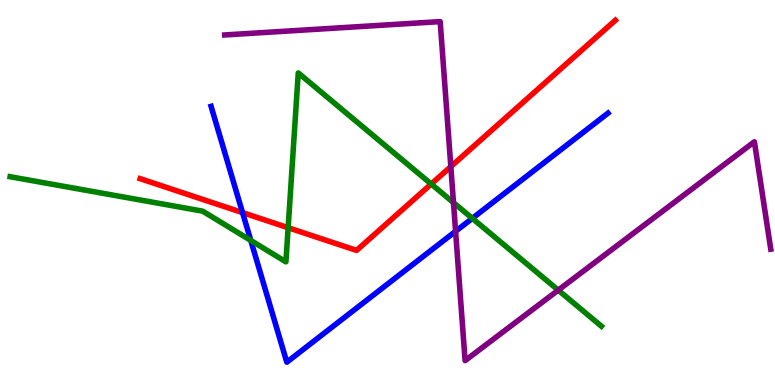[{'lines': ['blue', 'red'], 'intersections': [{'x': 3.13, 'y': 4.48}]}, {'lines': ['green', 'red'], 'intersections': [{'x': 3.72, 'y': 4.09}, {'x': 5.56, 'y': 5.22}]}, {'lines': ['purple', 'red'], 'intersections': [{'x': 5.82, 'y': 5.67}]}, {'lines': ['blue', 'green'], 'intersections': [{'x': 3.24, 'y': 3.75}, {'x': 6.09, 'y': 4.33}]}, {'lines': ['blue', 'purple'], 'intersections': [{'x': 5.88, 'y': 3.99}]}, {'lines': ['green', 'purple'], 'intersections': [{'x': 5.85, 'y': 4.74}, {'x': 7.2, 'y': 2.46}]}]